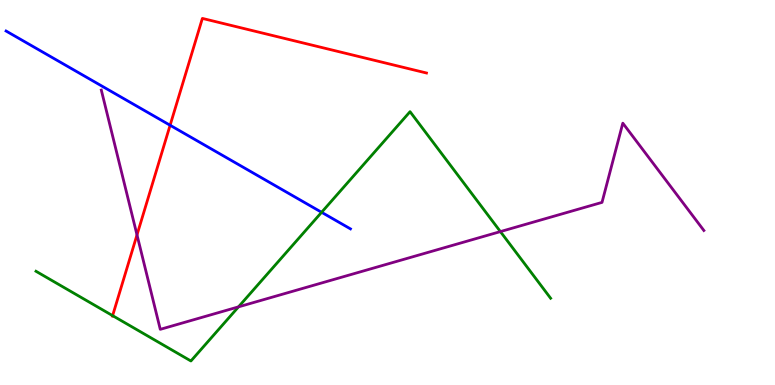[{'lines': ['blue', 'red'], 'intersections': [{'x': 2.19, 'y': 6.75}]}, {'lines': ['green', 'red'], 'intersections': [{'x': 1.45, 'y': 1.8}]}, {'lines': ['purple', 'red'], 'intersections': [{'x': 1.77, 'y': 3.9}]}, {'lines': ['blue', 'green'], 'intersections': [{'x': 4.15, 'y': 4.49}]}, {'lines': ['blue', 'purple'], 'intersections': []}, {'lines': ['green', 'purple'], 'intersections': [{'x': 3.08, 'y': 2.03}, {'x': 6.46, 'y': 3.98}]}]